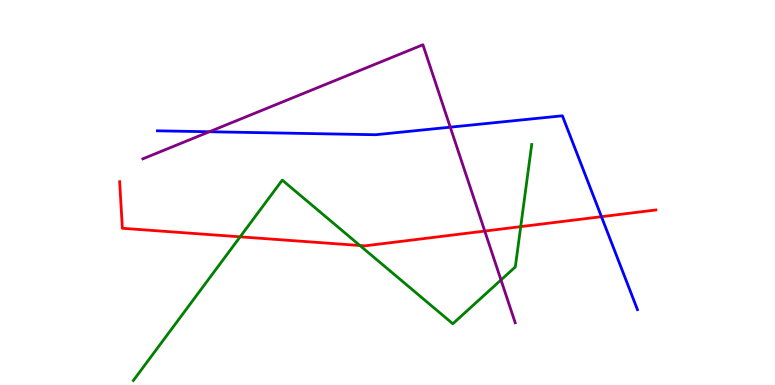[{'lines': ['blue', 'red'], 'intersections': [{'x': 7.76, 'y': 4.37}]}, {'lines': ['green', 'red'], 'intersections': [{'x': 3.1, 'y': 3.85}, {'x': 4.64, 'y': 3.62}, {'x': 6.72, 'y': 4.11}]}, {'lines': ['purple', 'red'], 'intersections': [{'x': 6.26, 'y': 4.0}]}, {'lines': ['blue', 'green'], 'intersections': []}, {'lines': ['blue', 'purple'], 'intersections': [{'x': 2.7, 'y': 6.58}, {'x': 5.81, 'y': 6.7}]}, {'lines': ['green', 'purple'], 'intersections': [{'x': 6.46, 'y': 2.73}]}]